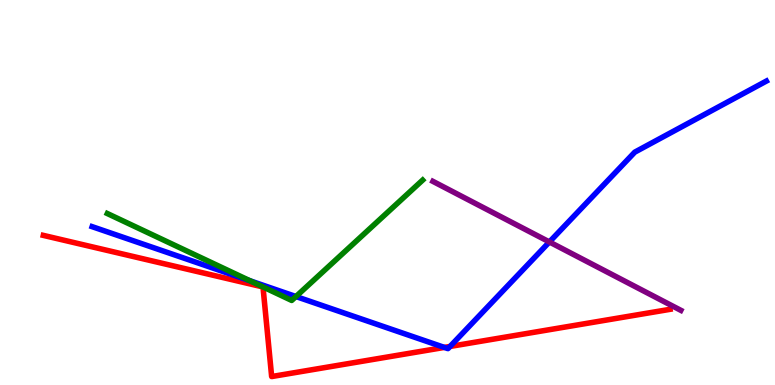[{'lines': ['blue', 'red'], 'intersections': [{'x': 5.73, 'y': 0.976}, {'x': 5.81, 'y': 1.0}]}, {'lines': ['green', 'red'], 'intersections': []}, {'lines': ['purple', 'red'], 'intersections': []}, {'lines': ['blue', 'green'], 'intersections': [{'x': 3.22, 'y': 2.71}, {'x': 3.82, 'y': 2.3}]}, {'lines': ['blue', 'purple'], 'intersections': [{'x': 7.09, 'y': 3.72}]}, {'lines': ['green', 'purple'], 'intersections': []}]